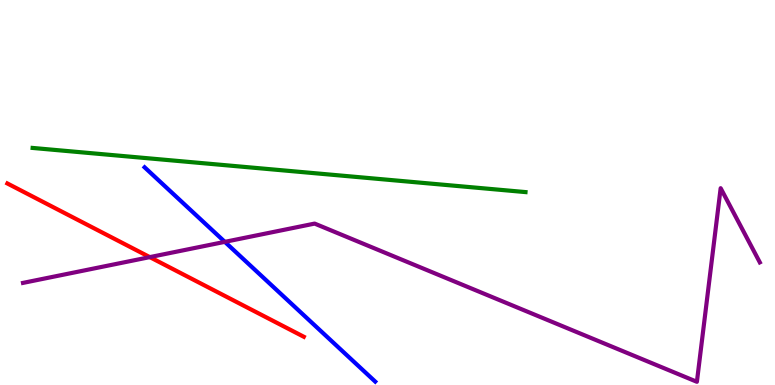[{'lines': ['blue', 'red'], 'intersections': []}, {'lines': ['green', 'red'], 'intersections': []}, {'lines': ['purple', 'red'], 'intersections': [{'x': 1.93, 'y': 3.32}]}, {'lines': ['blue', 'green'], 'intersections': []}, {'lines': ['blue', 'purple'], 'intersections': [{'x': 2.9, 'y': 3.72}]}, {'lines': ['green', 'purple'], 'intersections': []}]